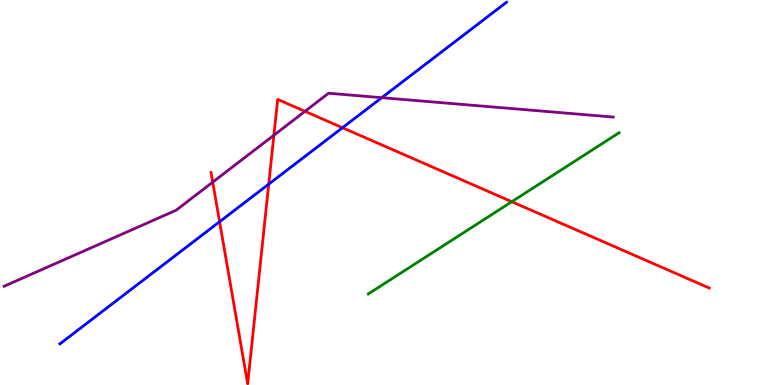[{'lines': ['blue', 'red'], 'intersections': [{'x': 2.83, 'y': 4.24}, {'x': 3.47, 'y': 5.22}, {'x': 4.42, 'y': 6.68}]}, {'lines': ['green', 'red'], 'intersections': [{'x': 6.6, 'y': 4.76}]}, {'lines': ['purple', 'red'], 'intersections': [{'x': 2.74, 'y': 5.27}, {'x': 3.53, 'y': 6.49}, {'x': 3.94, 'y': 7.11}]}, {'lines': ['blue', 'green'], 'intersections': []}, {'lines': ['blue', 'purple'], 'intersections': [{'x': 4.93, 'y': 7.46}]}, {'lines': ['green', 'purple'], 'intersections': []}]